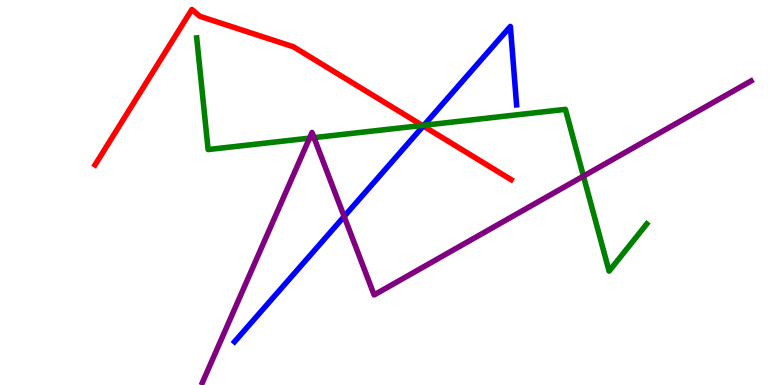[{'lines': ['blue', 'red'], 'intersections': [{'x': 5.46, 'y': 6.73}]}, {'lines': ['green', 'red'], 'intersections': [{'x': 5.45, 'y': 6.74}]}, {'lines': ['purple', 'red'], 'intersections': []}, {'lines': ['blue', 'green'], 'intersections': [{'x': 5.47, 'y': 6.75}]}, {'lines': ['blue', 'purple'], 'intersections': [{'x': 4.44, 'y': 4.38}]}, {'lines': ['green', 'purple'], 'intersections': [{'x': 3.99, 'y': 6.41}, {'x': 4.05, 'y': 6.42}, {'x': 7.53, 'y': 5.43}]}]